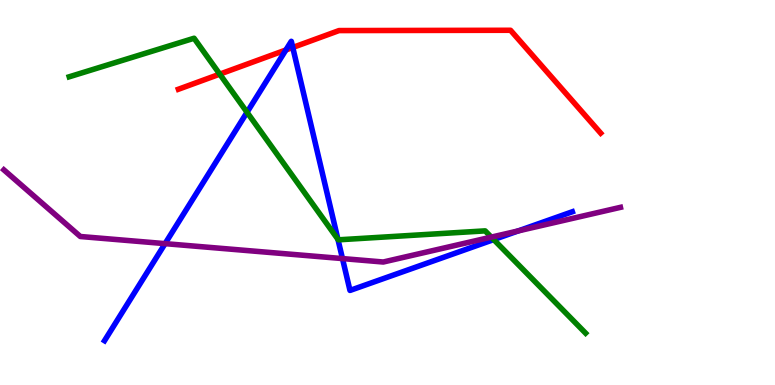[{'lines': ['blue', 'red'], 'intersections': [{'x': 3.69, 'y': 8.7}, {'x': 3.78, 'y': 8.77}]}, {'lines': ['green', 'red'], 'intersections': [{'x': 2.84, 'y': 8.07}]}, {'lines': ['purple', 'red'], 'intersections': []}, {'lines': ['blue', 'green'], 'intersections': [{'x': 3.19, 'y': 7.08}, {'x': 4.36, 'y': 3.78}, {'x': 6.37, 'y': 3.78}]}, {'lines': ['blue', 'purple'], 'intersections': [{'x': 2.13, 'y': 3.67}, {'x': 4.42, 'y': 3.28}, {'x': 6.69, 'y': 4.0}]}, {'lines': ['green', 'purple'], 'intersections': [{'x': 6.34, 'y': 3.84}]}]